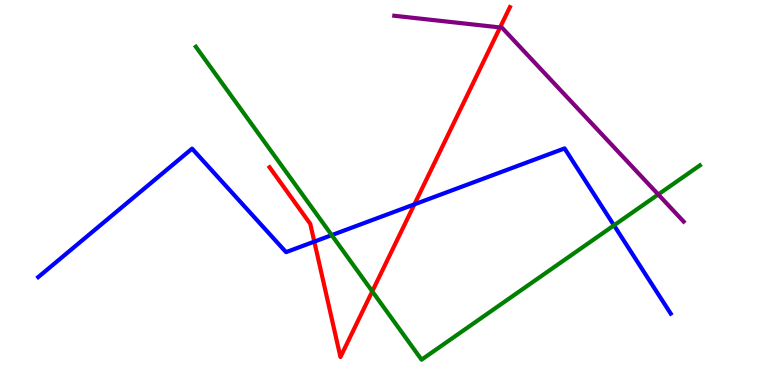[{'lines': ['blue', 'red'], 'intersections': [{'x': 4.06, 'y': 3.72}, {'x': 5.35, 'y': 4.69}]}, {'lines': ['green', 'red'], 'intersections': [{'x': 4.8, 'y': 2.43}]}, {'lines': ['purple', 'red'], 'intersections': [{'x': 6.45, 'y': 9.29}]}, {'lines': ['blue', 'green'], 'intersections': [{'x': 4.28, 'y': 3.89}, {'x': 7.92, 'y': 4.15}]}, {'lines': ['blue', 'purple'], 'intersections': []}, {'lines': ['green', 'purple'], 'intersections': [{'x': 8.49, 'y': 4.95}]}]